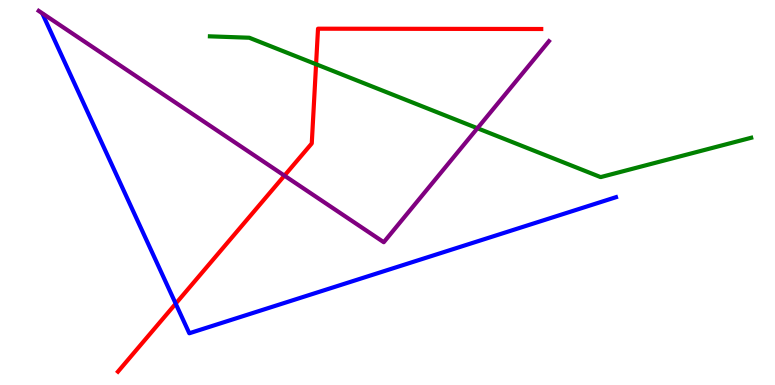[{'lines': ['blue', 'red'], 'intersections': [{'x': 2.27, 'y': 2.11}]}, {'lines': ['green', 'red'], 'intersections': [{'x': 4.08, 'y': 8.33}]}, {'lines': ['purple', 'red'], 'intersections': [{'x': 3.67, 'y': 5.44}]}, {'lines': ['blue', 'green'], 'intersections': []}, {'lines': ['blue', 'purple'], 'intersections': []}, {'lines': ['green', 'purple'], 'intersections': [{'x': 6.16, 'y': 6.67}]}]